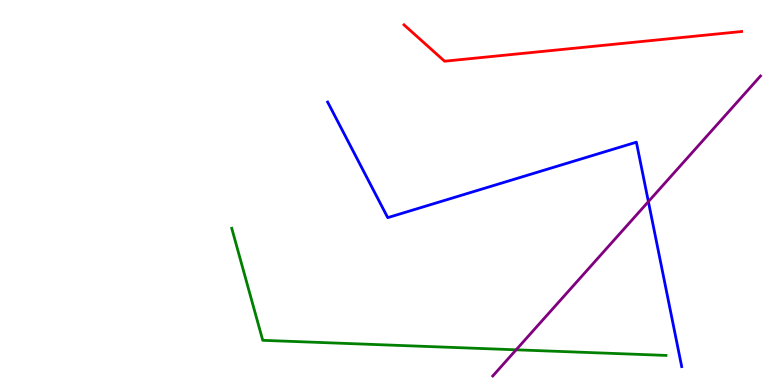[{'lines': ['blue', 'red'], 'intersections': []}, {'lines': ['green', 'red'], 'intersections': []}, {'lines': ['purple', 'red'], 'intersections': []}, {'lines': ['blue', 'green'], 'intersections': []}, {'lines': ['blue', 'purple'], 'intersections': [{'x': 8.37, 'y': 4.76}]}, {'lines': ['green', 'purple'], 'intersections': [{'x': 6.66, 'y': 0.914}]}]